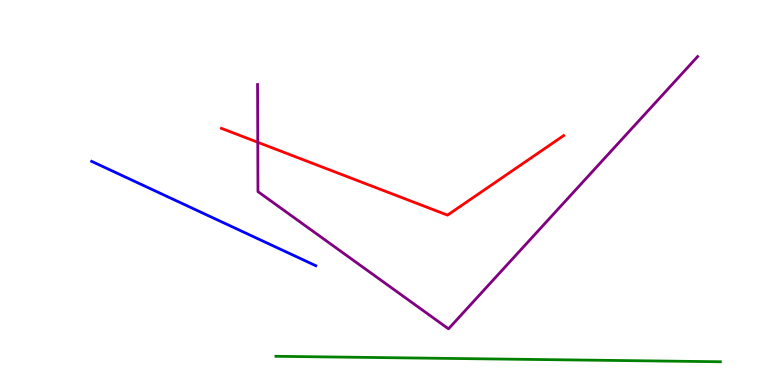[{'lines': ['blue', 'red'], 'intersections': []}, {'lines': ['green', 'red'], 'intersections': []}, {'lines': ['purple', 'red'], 'intersections': [{'x': 3.33, 'y': 6.3}]}, {'lines': ['blue', 'green'], 'intersections': []}, {'lines': ['blue', 'purple'], 'intersections': []}, {'lines': ['green', 'purple'], 'intersections': []}]